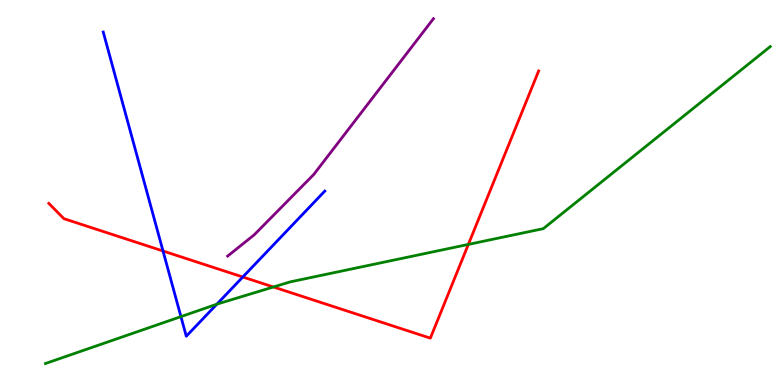[{'lines': ['blue', 'red'], 'intersections': [{'x': 2.1, 'y': 3.48}, {'x': 3.13, 'y': 2.81}]}, {'lines': ['green', 'red'], 'intersections': [{'x': 3.53, 'y': 2.55}, {'x': 6.04, 'y': 3.65}]}, {'lines': ['purple', 'red'], 'intersections': []}, {'lines': ['blue', 'green'], 'intersections': [{'x': 2.33, 'y': 1.78}, {'x': 2.8, 'y': 2.1}]}, {'lines': ['blue', 'purple'], 'intersections': []}, {'lines': ['green', 'purple'], 'intersections': []}]